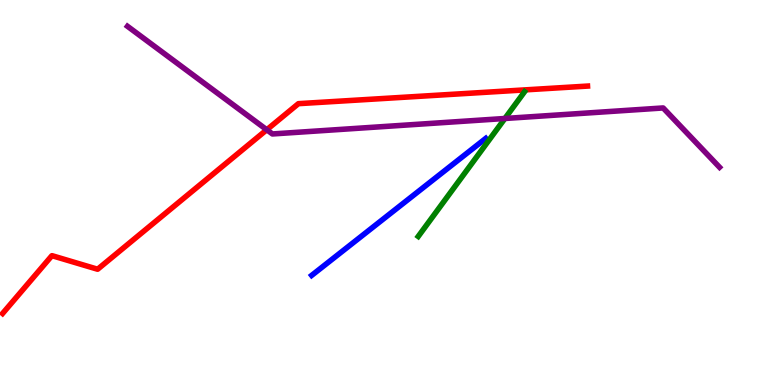[{'lines': ['blue', 'red'], 'intersections': []}, {'lines': ['green', 'red'], 'intersections': []}, {'lines': ['purple', 'red'], 'intersections': [{'x': 3.44, 'y': 6.63}]}, {'lines': ['blue', 'green'], 'intersections': []}, {'lines': ['blue', 'purple'], 'intersections': []}, {'lines': ['green', 'purple'], 'intersections': [{'x': 6.51, 'y': 6.92}]}]